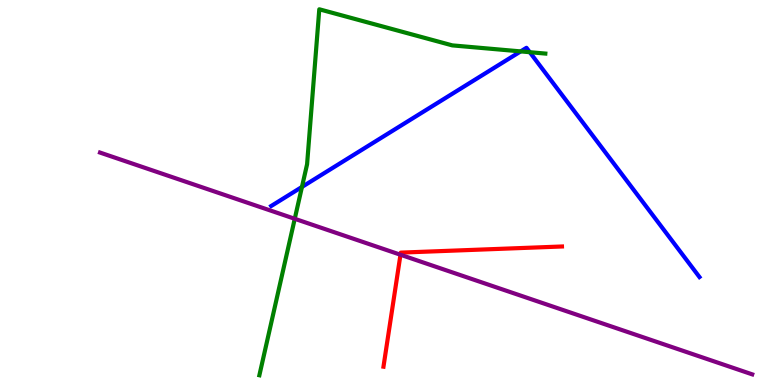[{'lines': ['blue', 'red'], 'intersections': []}, {'lines': ['green', 'red'], 'intersections': []}, {'lines': ['purple', 'red'], 'intersections': [{'x': 5.17, 'y': 3.38}]}, {'lines': ['blue', 'green'], 'intersections': [{'x': 3.9, 'y': 5.14}, {'x': 6.72, 'y': 8.66}, {'x': 6.84, 'y': 8.64}]}, {'lines': ['blue', 'purple'], 'intersections': []}, {'lines': ['green', 'purple'], 'intersections': [{'x': 3.8, 'y': 4.32}]}]